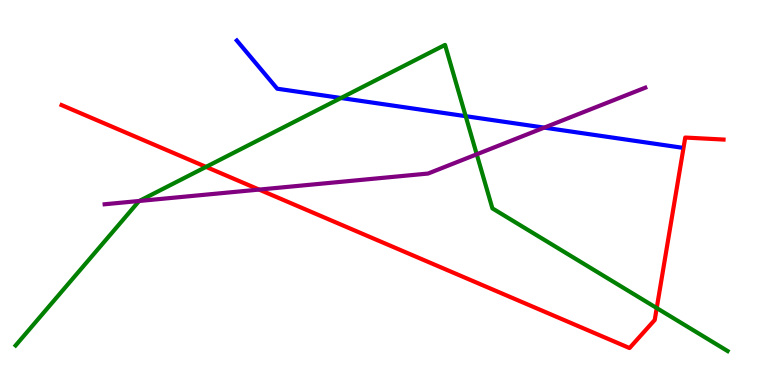[{'lines': ['blue', 'red'], 'intersections': []}, {'lines': ['green', 'red'], 'intersections': [{'x': 2.66, 'y': 5.67}, {'x': 8.47, 'y': 2.0}]}, {'lines': ['purple', 'red'], 'intersections': [{'x': 3.34, 'y': 5.08}]}, {'lines': ['blue', 'green'], 'intersections': [{'x': 4.4, 'y': 7.45}, {'x': 6.01, 'y': 6.98}]}, {'lines': ['blue', 'purple'], 'intersections': [{'x': 7.02, 'y': 6.69}]}, {'lines': ['green', 'purple'], 'intersections': [{'x': 1.8, 'y': 4.78}, {'x': 6.15, 'y': 5.99}]}]